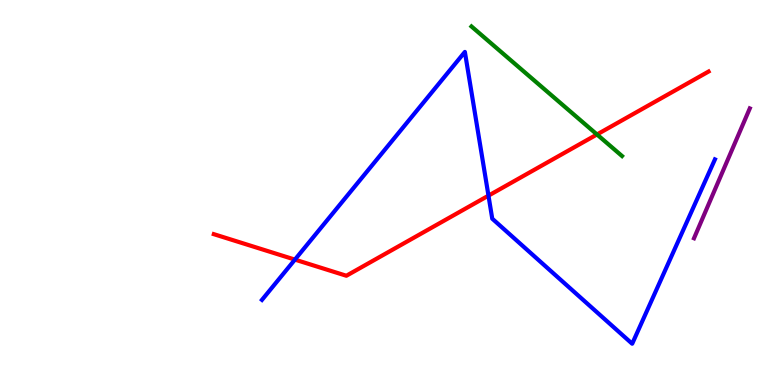[{'lines': ['blue', 'red'], 'intersections': [{'x': 3.81, 'y': 3.26}, {'x': 6.3, 'y': 4.92}]}, {'lines': ['green', 'red'], 'intersections': [{'x': 7.7, 'y': 6.51}]}, {'lines': ['purple', 'red'], 'intersections': []}, {'lines': ['blue', 'green'], 'intersections': []}, {'lines': ['blue', 'purple'], 'intersections': []}, {'lines': ['green', 'purple'], 'intersections': []}]